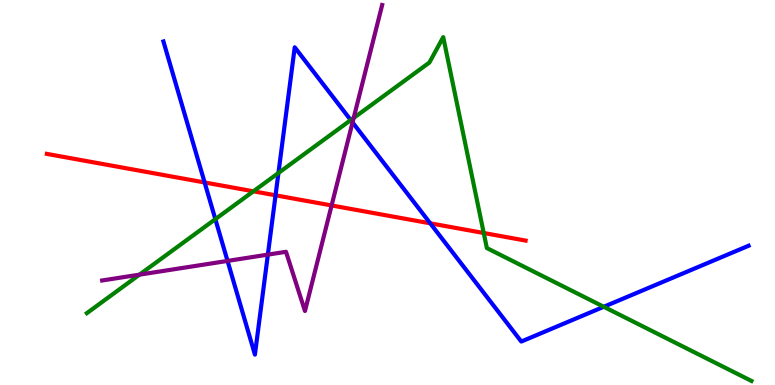[{'lines': ['blue', 'red'], 'intersections': [{'x': 2.64, 'y': 5.26}, {'x': 3.56, 'y': 4.93}, {'x': 5.55, 'y': 4.2}]}, {'lines': ['green', 'red'], 'intersections': [{'x': 3.27, 'y': 5.03}, {'x': 6.24, 'y': 3.95}]}, {'lines': ['purple', 'red'], 'intersections': [{'x': 4.28, 'y': 4.66}]}, {'lines': ['blue', 'green'], 'intersections': [{'x': 2.78, 'y': 4.31}, {'x': 3.59, 'y': 5.51}, {'x': 4.53, 'y': 6.88}, {'x': 7.79, 'y': 2.03}]}, {'lines': ['blue', 'purple'], 'intersections': [{'x': 2.94, 'y': 3.22}, {'x': 3.46, 'y': 3.39}, {'x': 4.55, 'y': 6.82}]}, {'lines': ['green', 'purple'], 'intersections': [{'x': 1.8, 'y': 2.87}, {'x': 4.56, 'y': 6.94}]}]